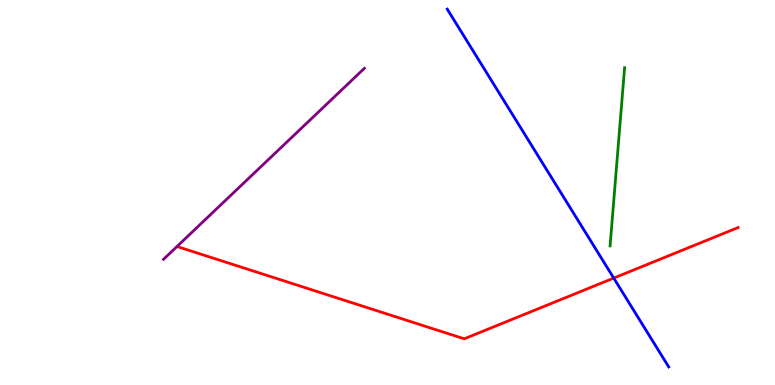[{'lines': ['blue', 'red'], 'intersections': [{'x': 7.92, 'y': 2.78}]}, {'lines': ['green', 'red'], 'intersections': []}, {'lines': ['purple', 'red'], 'intersections': []}, {'lines': ['blue', 'green'], 'intersections': []}, {'lines': ['blue', 'purple'], 'intersections': []}, {'lines': ['green', 'purple'], 'intersections': []}]